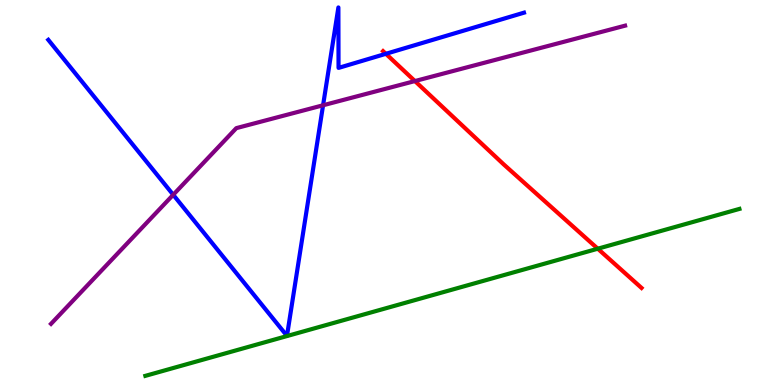[{'lines': ['blue', 'red'], 'intersections': [{'x': 4.98, 'y': 8.6}]}, {'lines': ['green', 'red'], 'intersections': [{'x': 7.71, 'y': 3.54}]}, {'lines': ['purple', 'red'], 'intersections': [{'x': 5.35, 'y': 7.89}]}, {'lines': ['blue', 'green'], 'intersections': []}, {'lines': ['blue', 'purple'], 'intersections': [{'x': 2.24, 'y': 4.94}, {'x': 4.17, 'y': 7.27}]}, {'lines': ['green', 'purple'], 'intersections': []}]